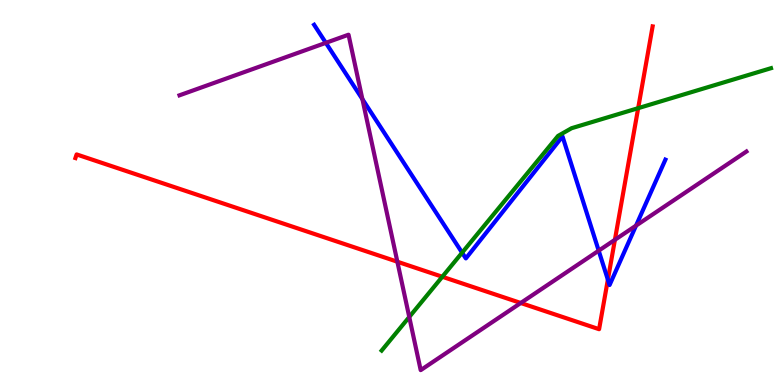[{'lines': ['blue', 'red'], 'intersections': [{'x': 7.84, 'y': 2.74}]}, {'lines': ['green', 'red'], 'intersections': [{'x': 5.71, 'y': 2.81}, {'x': 8.23, 'y': 7.19}]}, {'lines': ['purple', 'red'], 'intersections': [{'x': 5.13, 'y': 3.2}, {'x': 6.72, 'y': 2.13}, {'x': 7.93, 'y': 3.77}]}, {'lines': ['blue', 'green'], 'intersections': [{'x': 5.96, 'y': 3.44}]}, {'lines': ['blue', 'purple'], 'intersections': [{'x': 4.2, 'y': 8.89}, {'x': 4.68, 'y': 7.43}, {'x': 7.73, 'y': 3.49}, {'x': 8.21, 'y': 4.14}]}, {'lines': ['green', 'purple'], 'intersections': [{'x': 5.28, 'y': 1.77}]}]